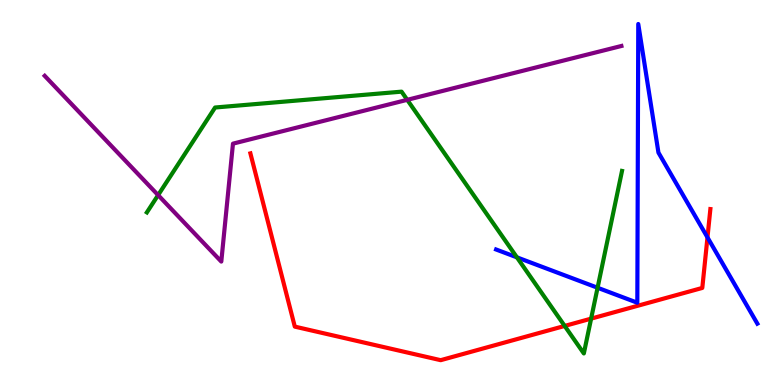[{'lines': ['blue', 'red'], 'intersections': [{'x': 9.13, 'y': 3.83}]}, {'lines': ['green', 'red'], 'intersections': [{'x': 7.29, 'y': 1.53}, {'x': 7.63, 'y': 1.72}]}, {'lines': ['purple', 'red'], 'intersections': []}, {'lines': ['blue', 'green'], 'intersections': [{'x': 6.67, 'y': 3.32}, {'x': 7.71, 'y': 2.53}]}, {'lines': ['blue', 'purple'], 'intersections': []}, {'lines': ['green', 'purple'], 'intersections': [{'x': 2.04, 'y': 4.93}, {'x': 5.25, 'y': 7.41}]}]